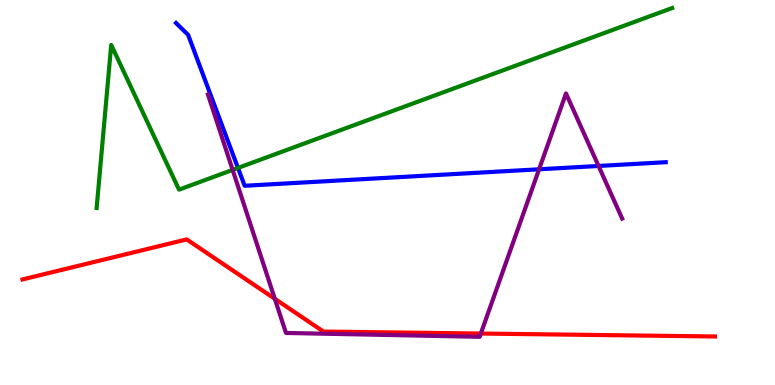[{'lines': ['blue', 'red'], 'intersections': []}, {'lines': ['green', 'red'], 'intersections': []}, {'lines': ['purple', 'red'], 'intersections': [{'x': 3.55, 'y': 2.24}, {'x': 6.2, 'y': 1.34}]}, {'lines': ['blue', 'green'], 'intersections': [{'x': 3.07, 'y': 5.64}]}, {'lines': ['blue', 'purple'], 'intersections': [{'x': 6.96, 'y': 5.6}, {'x': 7.72, 'y': 5.69}]}, {'lines': ['green', 'purple'], 'intersections': [{'x': 3.0, 'y': 5.59}]}]